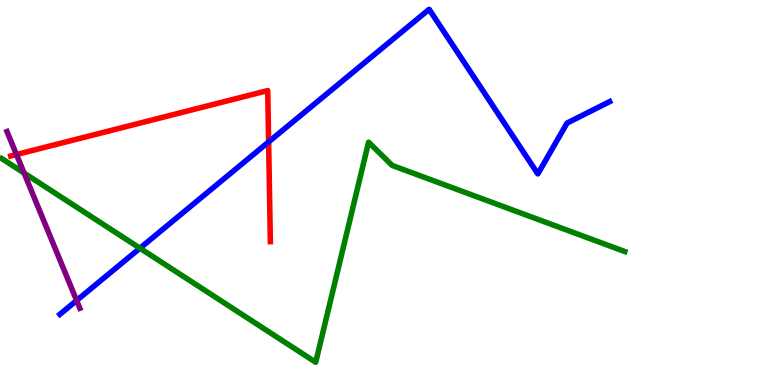[{'lines': ['blue', 'red'], 'intersections': [{'x': 3.47, 'y': 6.31}]}, {'lines': ['green', 'red'], 'intersections': []}, {'lines': ['purple', 'red'], 'intersections': [{'x': 0.212, 'y': 5.99}]}, {'lines': ['blue', 'green'], 'intersections': [{'x': 1.81, 'y': 3.55}]}, {'lines': ['blue', 'purple'], 'intersections': [{'x': 0.989, 'y': 2.19}]}, {'lines': ['green', 'purple'], 'intersections': [{'x': 0.311, 'y': 5.51}]}]